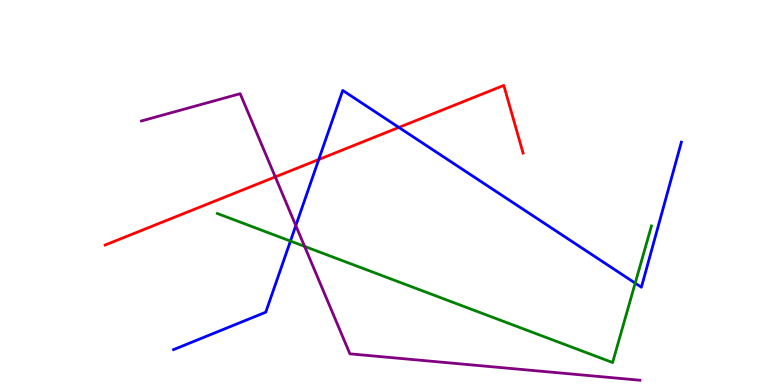[{'lines': ['blue', 'red'], 'intersections': [{'x': 4.11, 'y': 5.86}, {'x': 5.15, 'y': 6.69}]}, {'lines': ['green', 'red'], 'intersections': []}, {'lines': ['purple', 'red'], 'intersections': [{'x': 3.55, 'y': 5.4}]}, {'lines': ['blue', 'green'], 'intersections': [{'x': 3.75, 'y': 3.74}, {'x': 8.2, 'y': 2.65}]}, {'lines': ['blue', 'purple'], 'intersections': [{'x': 3.82, 'y': 4.14}]}, {'lines': ['green', 'purple'], 'intersections': [{'x': 3.93, 'y': 3.6}]}]